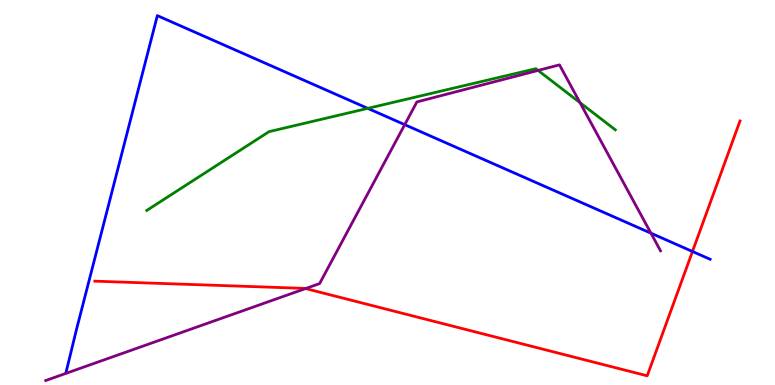[{'lines': ['blue', 'red'], 'intersections': [{'x': 8.94, 'y': 3.47}]}, {'lines': ['green', 'red'], 'intersections': []}, {'lines': ['purple', 'red'], 'intersections': [{'x': 3.94, 'y': 2.51}]}, {'lines': ['blue', 'green'], 'intersections': [{'x': 4.75, 'y': 7.19}]}, {'lines': ['blue', 'purple'], 'intersections': [{'x': 5.22, 'y': 6.76}, {'x': 8.4, 'y': 3.94}]}, {'lines': ['green', 'purple'], 'intersections': [{'x': 6.94, 'y': 8.17}, {'x': 7.48, 'y': 7.33}]}]